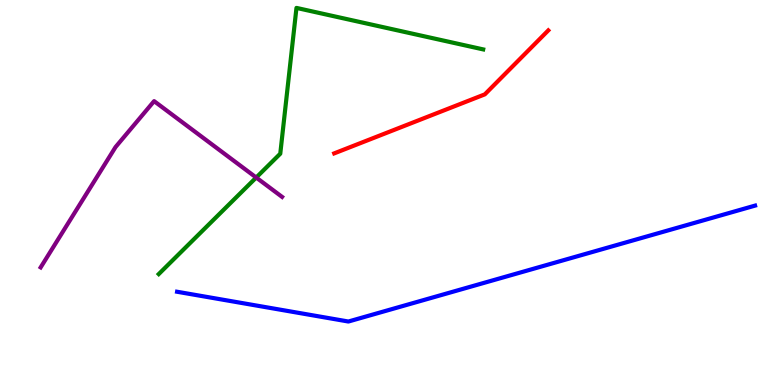[{'lines': ['blue', 'red'], 'intersections': []}, {'lines': ['green', 'red'], 'intersections': []}, {'lines': ['purple', 'red'], 'intersections': []}, {'lines': ['blue', 'green'], 'intersections': []}, {'lines': ['blue', 'purple'], 'intersections': []}, {'lines': ['green', 'purple'], 'intersections': [{'x': 3.31, 'y': 5.39}]}]